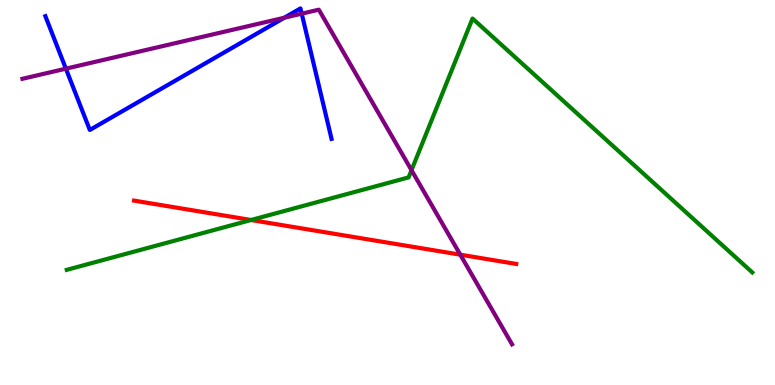[{'lines': ['blue', 'red'], 'intersections': []}, {'lines': ['green', 'red'], 'intersections': [{'x': 3.24, 'y': 4.29}]}, {'lines': ['purple', 'red'], 'intersections': [{'x': 5.94, 'y': 3.38}]}, {'lines': ['blue', 'green'], 'intersections': []}, {'lines': ['blue', 'purple'], 'intersections': [{'x': 0.85, 'y': 8.22}, {'x': 3.67, 'y': 9.54}, {'x': 3.89, 'y': 9.64}]}, {'lines': ['green', 'purple'], 'intersections': [{'x': 5.31, 'y': 5.58}]}]